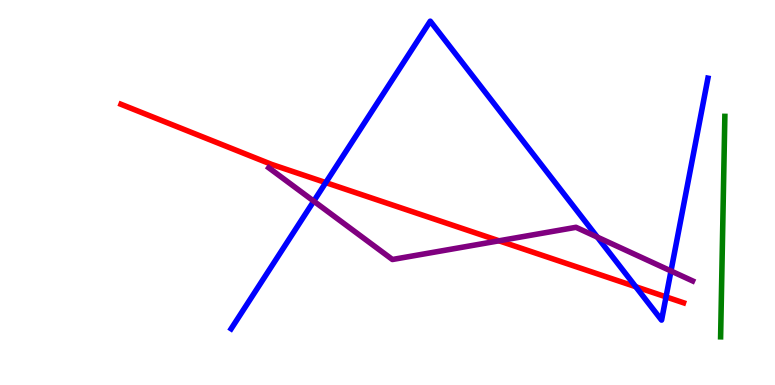[{'lines': ['blue', 'red'], 'intersections': [{'x': 4.2, 'y': 5.26}, {'x': 8.2, 'y': 2.55}, {'x': 8.59, 'y': 2.29}]}, {'lines': ['green', 'red'], 'intersections': []}, {'lines': ['purple', 'red'], 'intersections': [{'x': 6.44, 'y': 3.75}]}, {'lines': ['blue', 'green'], 'intersections': []}, {'lines': ['blue', 'purple'], 'intersections': [{'x': 4.05, 'y': 4.78}, {'x': 7.71, 'y': 3.84}, {'x': 8.66, 'y': 2.96}]}, {'lines': ['green', 'purple'], 'intersections': []}]